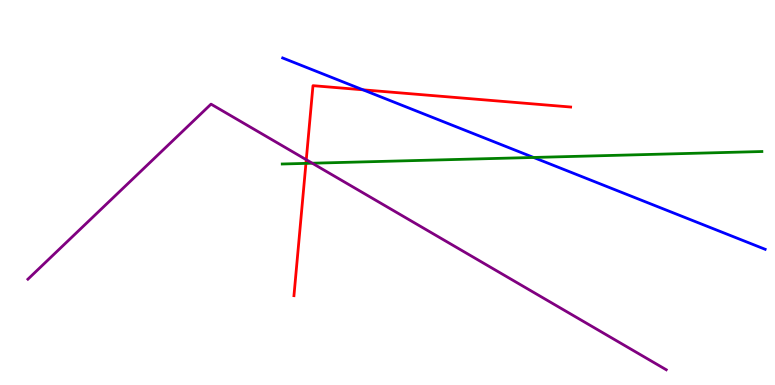[{'lines': ['blue', 'red'], 'intersections': [{'x': 4.68, 'y': 7.67}]}, {'lines': ['green', 'red'], 'intersections': [{'x': 3.95, 'y': 5.76}]}, {'lines': ['purple', 'red'], 'intersections': [{'x': 3.95, 'y': 5.85}]}, {'lines': ['blue', 'green'], 'intersections': [{'x': 6.88, 'y': 5.91}]}, {'lines': ['blue', 'purple'], 'intersections': []}, {'lines': ['green', 'purple'], 'intersections': [{'x': 4.03, 'y': 5.76}]}]